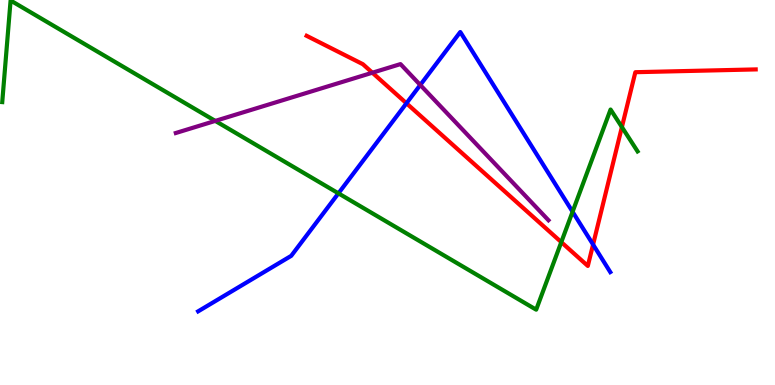[{'lines': ['blue', 'red'], 'intersections': [{'x': 5.24, 'y': 7.32}, {'x': 7.65, 'y': 3.65}]}, {'lines': ['green', 'red'], 'intersections': [{'x': 7.24, 'y': 3.71}, {'x': 8.02, 'y': 6.7}]}, {'lines': ['purple', 'red'], 'intersections': [{'x': 4.8, 'y': 8.11}]}, {'lines': ['blue', 'green'], 'intersections': [{'x': 4.37, 'y': 4.98}, {'x': 7.39, 'y': 4.5}]}, {'lines': ['blue', 'purple'], 'intersections': [{'x': 5.42, 'y': 7.79}]}, {'lines': ['green', 'purple'], 'intersections': [{'x': 2.78, 'y': 6.86}]}]